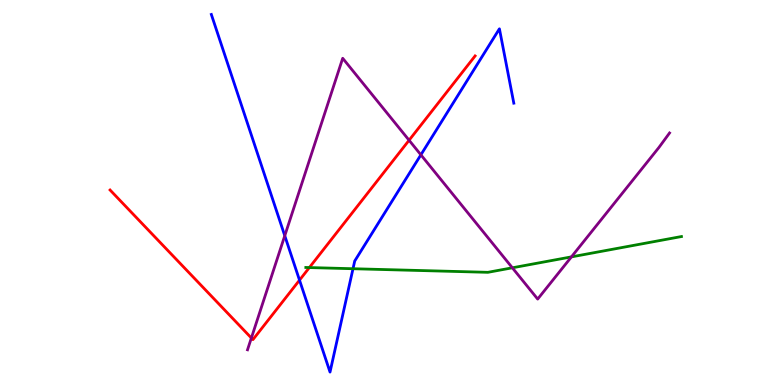[{'lines': ['blue', 'red'], 'intersections': [{'x': 3.86, 'y': 2.72}]}, {'lines': ['green', 'red'], 'intersections': [{'x': 3.99, 'y': 3.05}]}, {'lines': ['purple', 'red'], 'intersections': [{'x': 3.24, 'y': 1.22}, {'x': 5.28, 'y': 6.36}]}, {'lines': ['blue', 'green'], 'intersections': [{'x': 4.55, 'y': 3.02}]}, {'lines': ['blue', 'purple'], 'intersections': [{'x': 3.67, 'y': 3.88}, {'x': 5.43, 'y': 5.98}]}, {'lines': ['green', 'purple'], 'intersections': [{'x': 6.61, 'y': 3.04}, {'x': 7.37, 'y': 3.33}]}]